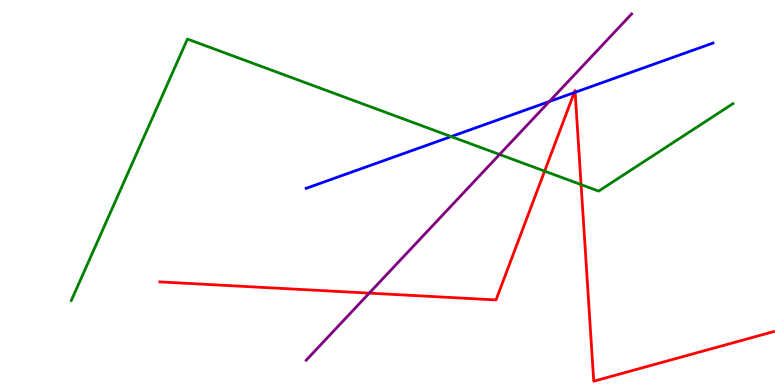[{'lines': ['blue', 'red'], 'intersections': [{'x': 7.41, 'y': 7.59}, {'x': 7.42, 'y': 7.6}]}, {'lines': ['green', 'red'], 'intersections': [{'x': 7.03, 'y': 5.56}, {'x': 7.5, 'y': 5.2}]}, {'lines': ['purple', 'red'], 'intersections': [{'x': 4.76, 'y': 2.39}]}, {'lines': ['blue', 'green'], 'intersections': [{'x': 5.82, 'y': 6.45}]}, {'lines': ['blue', 'purple'], 'intersections': [{'x': 7.09, 'y': 7.36}]}, {'lines': ['green', 'purple'], 'intersections': [{'x': 6.45, 'y': 5.99}]}]